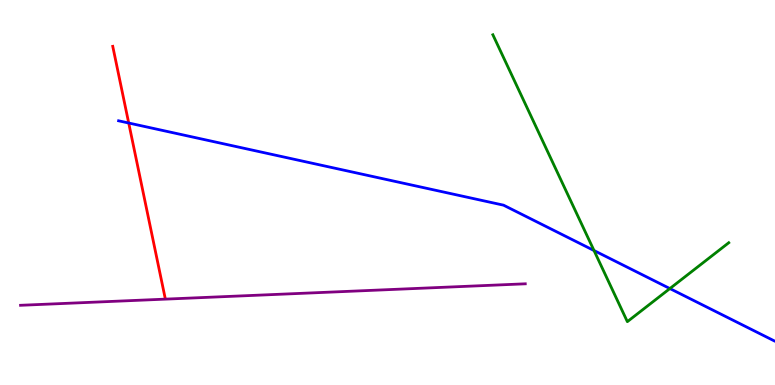[{'lines': ['blue', 'red'], 'intersections': [{'x': 1.66, 'y': 6.8}]}, {'lines': ['green', 'red'], 'intersections': []}, {'lines': ['purple', 'red'], 'intersections': []}, {'lines': ['blue', 'green'], 'intersections': [{'x': 7.66, 'y': 3.49}, {'x': 8.64, 'y': 2.5}]}, {'lines': ['blue', 'purple'], 'intersections': []}, {'lines': ['green', 'purple'], 'intersections': []}]